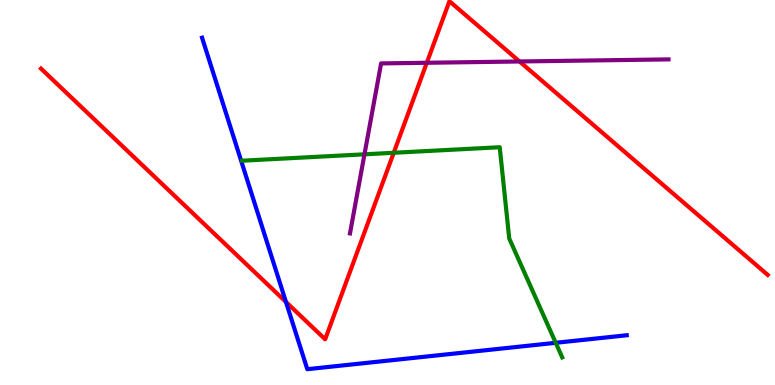[{'lines': ['blue', 'red'], 'intersections': [{'x': 3.69, 'y': 2.16}]}, {'lines': ['green', 'red'], 'intersections': [{'x': 5.08, 'y': 6.03}]}, {'lines': ['purple', 'red'], 'intersections': [{'x': 5.51, 'y': 8.37}, {'x': 6.7, 'y': 8.4}]}, {'lines': ['blue', 'green'], 'intersections': [{'x': 7.17, 'y': 1.1}]}, {'lines': ['blue', 'purple'], 'intersections': []}, {'lines': ['green', 'purple'], 'intersections': [{'x': 4.7, 'y': 5.99}]}]